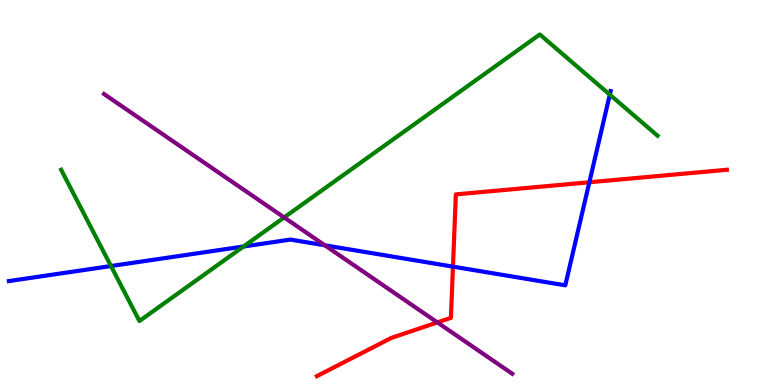[{'lines': ['blue', 'red'], 'intersections': [{'x': 5.84, 'y': 3.07}, {'x': 7.6, 'y': 5.27}]}, {'lines': ['green', 'red'], 'intersections': []}, {'lines': ['purple', 'red'], 'intersections': [{'x': 5.64, 'y': 1.63}]}, {'lines': ['blue', 'green'], 'intersections': [{'x': 1.43, 'y': 3.09}, {'x': 3.14, 'y': 3.6}, {'x': 7.87, 'y': 7.54}]}, {'lines': ['blue', 'purple'], 'intersections': [{'x': 4.19, 'y': 3.63}]}, {'lines': ['green', 'purple'], 'intersections': [{'x': 3.67, 'y': 4.35}]}]